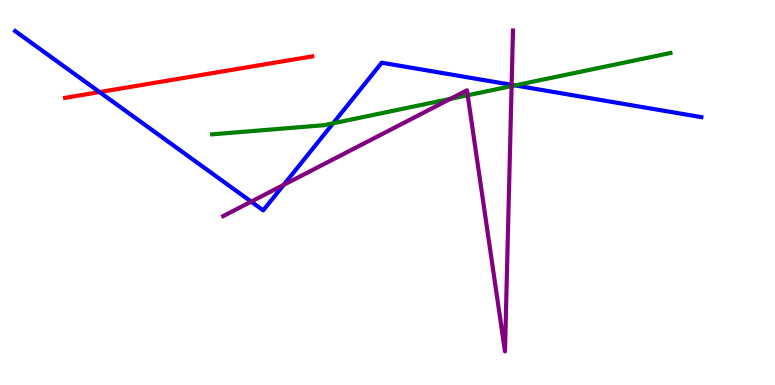[{'lines': ['blue', 'red'], 'intersections': [{'x': 1.28, 'y': 7.61}]}, {'lines': ['green', 'red'], 'intersections': []}, {'lines': ['purple', 'red'], 'intersections': []}, {'lines': ['blue', 'green'], 'intersections': [{'x': 4.3, 'y': 6.8}, {'x': 6.65, 'y': 7.78}]}, {'lines': ['blue', 'purple'], 'intersections': [{'x': 3.24, 'y': 4.76}, {'x': 3.66, 'y': 5.2}, {'x': 6.6, 'y': 7.8}]}, {'lines': ['green', 'purple'], 'intersections': [{'x': 5.81, 'y': 7.43}, {'x': 6.03, 'y': 7.53}, {'x': 6.6, 'y': 7.76}]}]